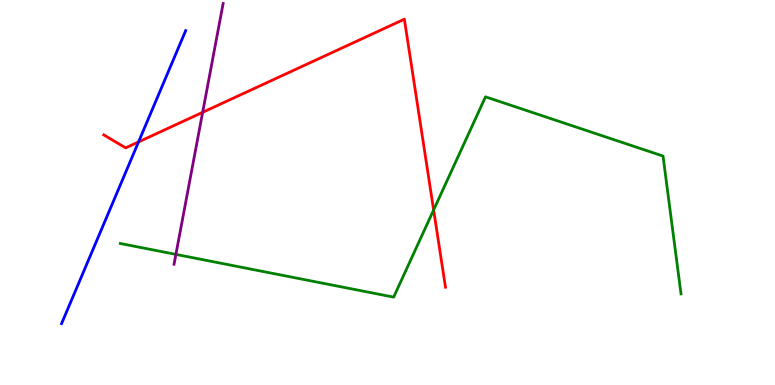[{'lines': ['blue', 'red'], 'intersections': [{'x': 1.79, 'y': 6.31}]}, {'lines': ['green', 'red'], 'intersections': [{'x': 5.6, 'y': 4.55}]}, {'lines': ['purple', 'red'], 'intersections': [{'x': 2.61, 'y': 7.08}]}, {'lines': ['blue', 'green'], 'intersections': []}, {'lines': ['blue', 'purple'], 'intersections': []}, {'lines': ['green', 'purple'], 'intersections': [{'x': 2.27, 'y': 3.39}]}]